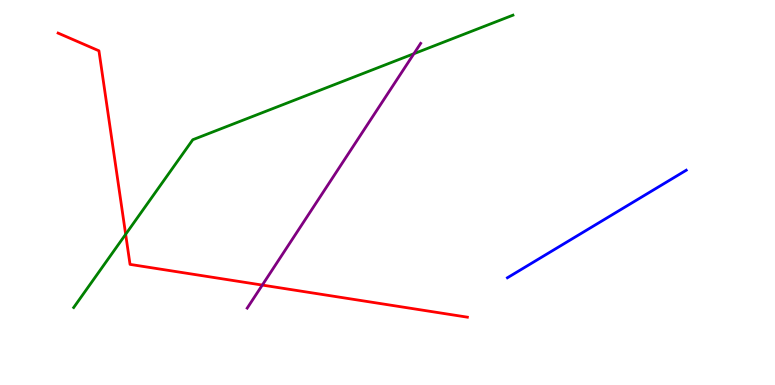[{'lines': ['blue', 'red'], 'intersections': []}, {'lines': ['green', 'red'], 'intersections': [{'x': 1.62, 'y': 3.91}]}, {'lines': ['purple', 'red'], 'intersections': [{'x': 3.38, 'y': 2.6}]}, {'lines': ['blue', 'green'], 'intersections': []}, {'lines': ['blue', 'purple'], 'intersections': []}, {'lines': ['green', 'purple'], 'intersections': [{'x': 5.34, 'y': 8.6}]}]